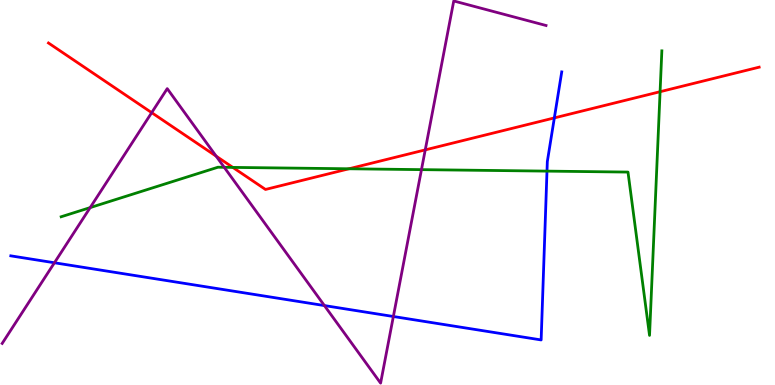[{'lines': ['blue', 'red'], 'intersections': [{'x': 7.15, 'y': 6.94}]}, {'lines': ['green', 'red'], 'intersections': [{'x': 3.0, 'y': 5.65}, {'x': 4.5, 'y': 5.62}, {'x': 8.52, 'y': 7.62}]}, {'lines': ['purple', 'red'], 'intersections': [{'x': 1.96, 'y': 7.07}, {'x': 2.79, 'y': 5.94}, {'x': 5.49, 'y': 6.11}]}, {'lines': ['blue', 'green'], 'intersections': [{'x': 7.06, 'y': 5.56}]}, {'lines': ['blue', 'purple'], 'intersections': [{'x': 0.702, 'y': 3.17}, {'x': 4.19, 'y': 2.06}, {'x': 5.08, 'y': 1.78}]}, {'lines': ['green', 'purple'], 'intersections': [{'x': 1.16, 'y': 4.61}, {'x': 2.89, 'y': 5.65}, {'x': 5.44, 'y': 5.59}]}]